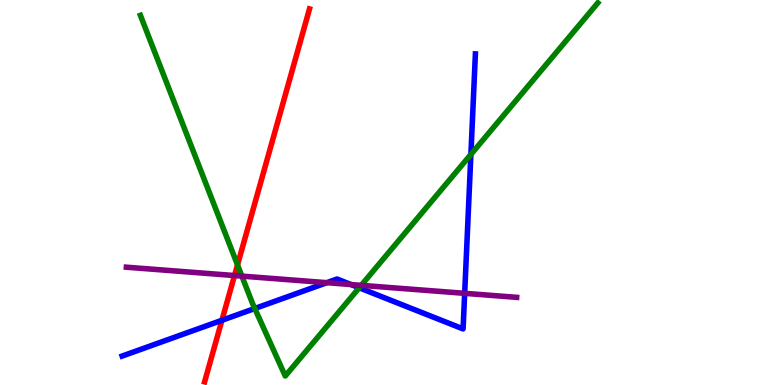[{'lines': ['blue', 'red'], 'intersections': [{'x': 2.86, 'y': 1.68}]}, {'lines': ['green', 'red'], 'intersections': [{'x': 3.06, 'y': 3.12}]}, {'lines': ['purple', 'red'], 'intersections': [{'x': 3.03, 'y': 2.84}]}, {'lines': ['blue', 'green'], 'intersections': [{'x': 3.29, 'y': 1.99}, {'x': 4.63, 'y': 2.53}, {'x': 6.08, 'y': 5.99}]}, {'lines': ['blue', 'purple'], 'intersections': [{'x': 4.22, 'y': 2.66}, {'x': 4.53, 'y': 2.61}, {'x': 6.0, 'y': 2.38}]}, {'lines': ['green', 'purple'], 'intersections': [{'x': 3.12, 'y': 2.83}, {'x': 4.66, 'y': 2.59}]}]